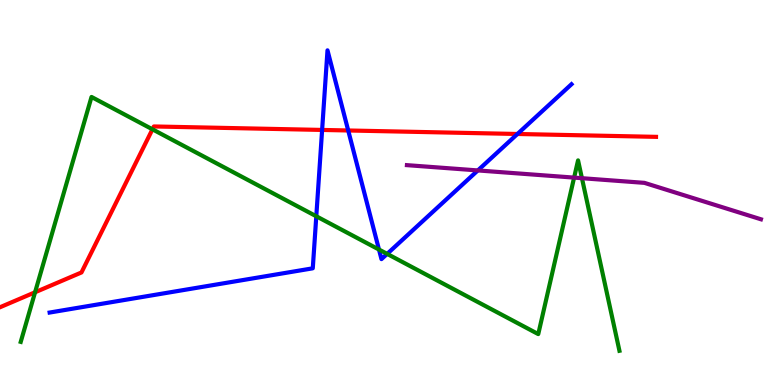[{'lines': ['blue', 'red'], 'intersections': [{'x': 4.16, 'y': 6.62}, {'x': 4.49, 'y': 6.61}, {'x': 6.68, 'y': 6.52}]}, {'lines': ['green', 'red'], 'intersections': [{'x': 0.452, 'y': 2.41}, {'x': 1.97, 'y': 6.64}]}, {'lines': ['purple', 'red'], 'intersections': []}, {'lines': ['blue', 'green'], 'intersections': [{'x': 4.08, 'y': 4.38}, {'x': 4.89, 'y': 3.52}, {'x': 5.0, 'y': 3.41}]}, {'lines': ['blue', 'purple'], 'intersections': [{'x': 6.17, 'y': 5.57}]}, {'lines': ['green', 'purple'], 'intersections': [{'x': 7.41, 'y': 5.39}, {'x': 7.51, 'y': 5.37}]}]